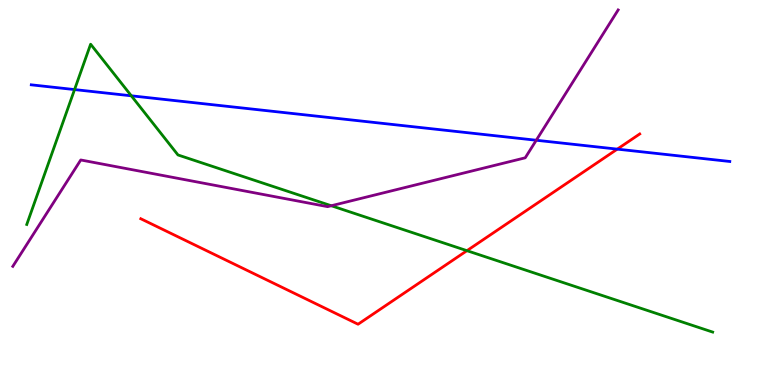[{'lines': ['blue', 'red'], 'intersections': [{'x': 7.96, 'y': 6.13}]}, {'lines': ['green', 'red'], 'intersections': [{'x': 6.03, 'y': 3.49}]}, {'lines': ['purple', 'red'], 'intersections': []}, {'lines': ['blue', 'green'], 'intersections': [{'x': 0.962, 'y': 7.67}, {'x': 1.69, 'y': 7.51}]}, {'lines': ['blue', 'purple'], 'intersections': [{'x': 6.92, 'y': 6.36}]}, {'lines': ['green', 'purple'], 'intersections': [{'x': 4.27, 'y': 4.66}]}]